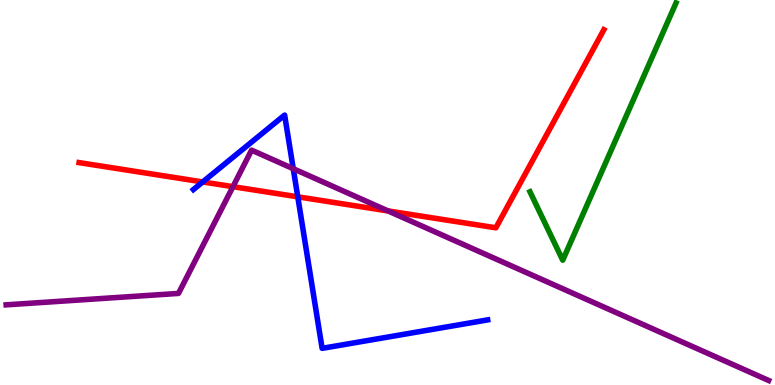[{'lines': ['blue', 'red'], 'intersections': [{'x': 2.62, 'y': 5.27}, {'x': 3.84, 'y': 4.89}]}, {'lines': ['green', 'red'], 'intersections': []}, {'lines': ['purple', 'red'], 'intersections': [{'x': 3.01, 'y': 5.15}, {'x': 5.01, 'y': 4.52}]}, {'lines': ['blue', 'green'], 'intersections': []}, {'lines': ['blue', 'purple'], 'intersections': [{'x': 3.78, 'y': 5.62}]}, {'lines': ['green', 'purple'], 'intersections': []}]